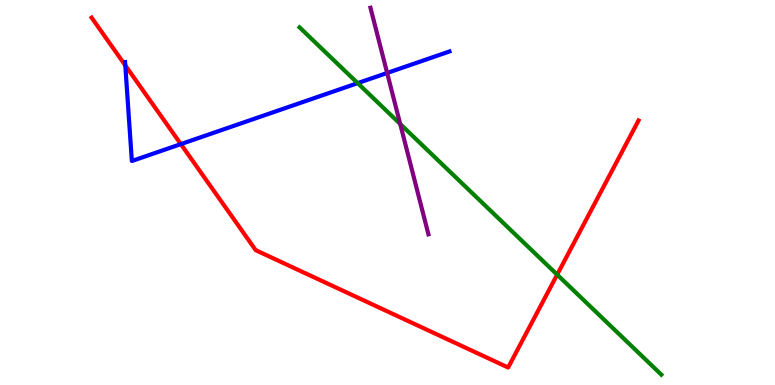[{'lines': ['blue', 'red'], 'intersections': [{'x': 1.62, 'y': 8.3}, {'x': 2.33, 'y': 6.26}]}, {'lines': ['green', 'red'], 'intersections': [{'x': 7.19, 'y': 2.87}]}, {'lines': ['purple', 'red'], 'intersections': []}, {'lines': ['blue', 'green'], 'intersections': [{'x': 4.61, 'y': 7.84}]}, {'lines': ['blue', 'purple'], 'intersections': [{'x': 5.0, 'y': 8.1}]}, {'lines': ['green', 'purple'], 'intersections': [{'x': 5.16, 'y': 6.78}]}]